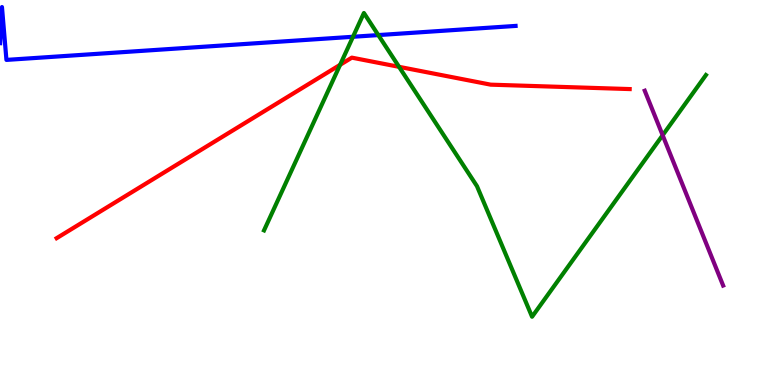[{'lines': ['blue', 'red'], 'intersections': []}, {'lines': ['green', 'red'], 'intersections': [{'x': 4.39, 'y': 8.32}, {'x': 5.15, 'y': 8.26}]}, {'lines': ['purple', 'red'], 'intersections': []}, {'lines': ['blue', 'green'], 'intersections': [{'x': 4.55, 'y': 9.04}, {'x': 4.88, 'y': 9.09}]}, {'lines': ['blue', 'purple'], 'intersections': []}, {'lines': ['green', 'purple'], 'intersections': [{'x': 8.55, 'y': 6.49}]}]